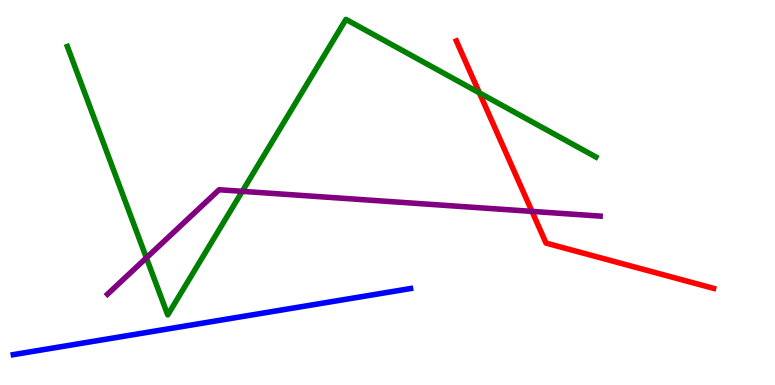[{'lines': ['blue', 'red'], 'intersections': []}, {'lines': ['green', 'red'], 'intersections': [{'x': 6.19, 'y': 7.59}]}, {'lines': ['purple', 'red'], 'intersections': [{'x': 6.86, 'y': 4.51}]}, {'lines': ['blue', 'green'], 'intersections': []}, {'lines': ['blue', 'purple'], 'intersections': []}, {'lines': ['green', 'purple'], 'intersections': [{'x': 1.89, 'y': 3.3}, {'x': 3.13, 'y': 5.03}]}]